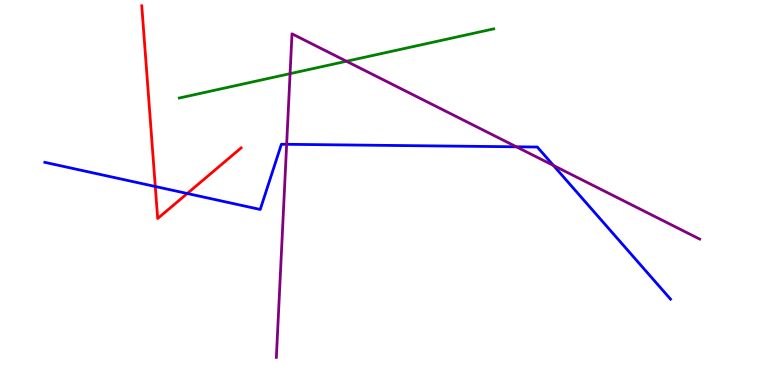[{'lines': ['blue', 'red'], 'intersections': [{'x': 2.0, 'y': 5.16}, {'x': 2.42, 'y': 4.97}]}, {'lines': ['green', 'red'], 'intersections': []}, {'lines': ['purple', 'red'], 'intersections': []}, {'lines': ['blue', 'green'], 'intersections': []}, {'lines': ['blue', 'purple'], 'intersections': [{'x': 3.7, 'y': 6.25}, {'x': 6.66, 'y': 6.19}, {'x': 7.14, 'y': 5.7}]}, {'lines': ['green', 'purple'], 'intersections': [{'x': 3.74, 'y': 8.09}, {'x': 4.47, 'y': 8.41}]}]